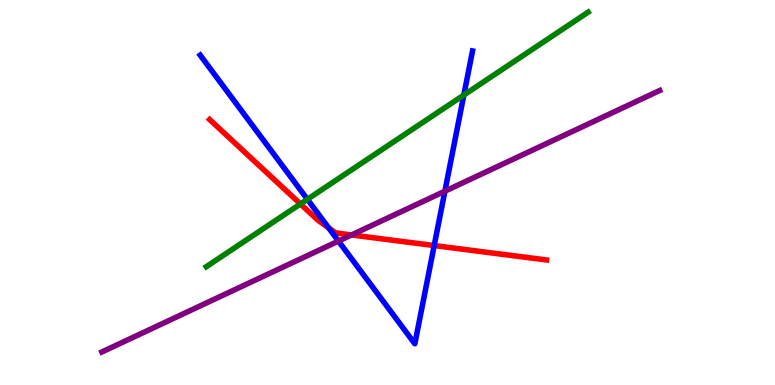[{'lines': ['blue', 'red'], 'intersections': [{'x': 4.24, 'y': 4.08}, {'x': 5.6, 'y': 3.62}]}, {'lines': ['green', 'red'], 'intersections': [{'x': 3.88, 'y': 4.7}]}, {'lines': ['purple', 'red'], 'intersections': [{'x': 4.54, 'y': 3.9}]}, {'lines': ['blue', 'green'], 'intersections': [{'x': 3.97, 'y': 4.82}, {'x': 5.99, 'y': 7.53}]}, {'lines': ['blue', 'purple'], 'intersections': [{'x': 4.37, 'y': 3.74}, {'x': 5.74, 'y': 5.03}]}, {'lines': ['green', 'purple'], 'intersections': []}]